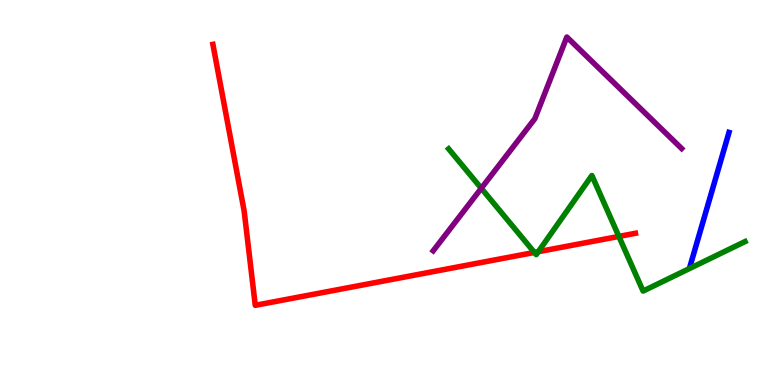[{'lines': ['blue', 'red'], 'intersections': []}, {'lines': ['green', 'red'], 'intersections': [{'x': 6.9, 'y': 3.44}, {'x': 6.95, 'y': 3.46}, {'x': 7.99, 'y': 3.86}]}, {'lines': ['purple', 'red'], 'intersections': []}, {'lines': ['blue', 'green'], 'intersections': []}, {'lines': ['blue', 'purple'], 'intersections': []}, {'lines': ['green', 'purple'], 'intersections': [{'x': 6.21, 'y': 5.11}]}]